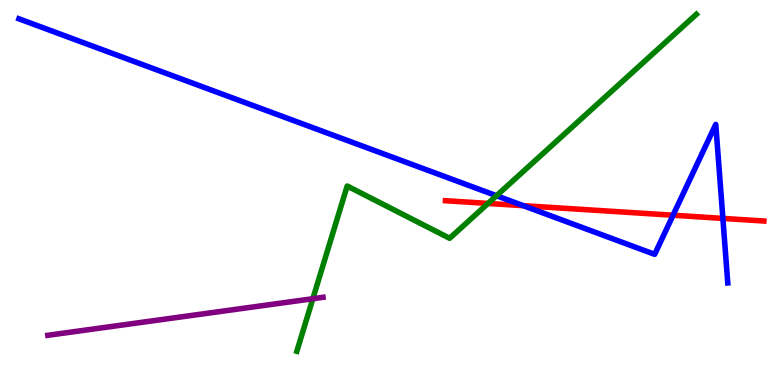[{'lines': ['blue', 'red'], 'intersections': [{'x': 6.75, 'y': 4.66}, {'x': 8.68, 'y': 4.41}, {'x': 9.33, 'y': 4.33}]}, {'lines': ['green', 'red'], 'intersections': [{'x': 6.3, 'y': 4.72}]}, {'lines': ['purple', 'red'], 'intersections': []}, {'lines': ['blue', 'green'], 'intersections': [{'x': 6.41, 'y': 4.92}]}, {'lines': ['blue', 'purple'], 'intersections': []}, {'lines': ['green', 'purple'], 'intersections': [{'x': 4.04, 'y': 2.24}]}]